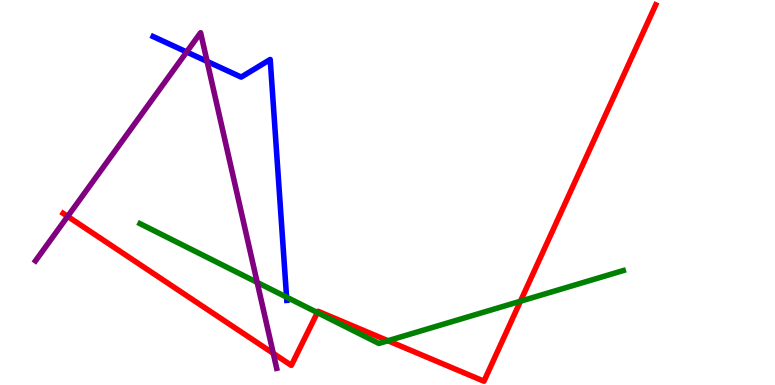[{'lines': ['blue', 'red'], 'intersections': []}, {'lines': ['green', 'red'], 'intersections': [{'x': 4.1, 'y': 1.88}, {'x': 5.01, 'y': 1.15}, {'x': 6.72, 'y': 2.18}]}, {'lines': ['purple', 'red'], 'intersections': [{'x': 0.873, 'y': 4.38}, {'x': 3.53, 'y': 0.822}]}, {'lines': ['blue', 'green'], 'intersections': [{'x': 3.7, 'y': 2.28}]}, {'lines': ['blue', 'purple'], 'intersections': [{'x': 2.41, 'y': 8.65}, {'x': 2.67, 'y': 8.41}]}, {'lines': ['green', 'purple'], 'intersections': [{'x': 3.32, 'y': 2.66}]}]